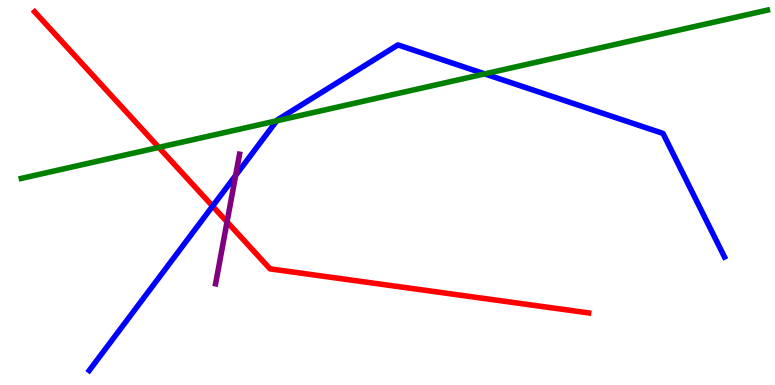[{'lines': ['blue', 'red'], 'intersections': [{'x': 2.74, 'y': 4.65}]}, {'lines': ['green', 'red'], 'intersections': [{'x': 2.05, 'y': 6.17}]}, {'lines': ['purple', 'red'], 'intersections': [{'x': 2.93, 'y': 4.24}]}, {'lines': ['blue', 'green'], 'intersections': [{'x': 3.57, 'y': 6.86}, {'x': 6.25, 'y': 8.08}]}, {'lines': ['blue', 'purple'], 'intersections': [{'x': 3.04, 'y': 5.44}]}, {'lines': ['green', 'purple'], 'intersections': []}]